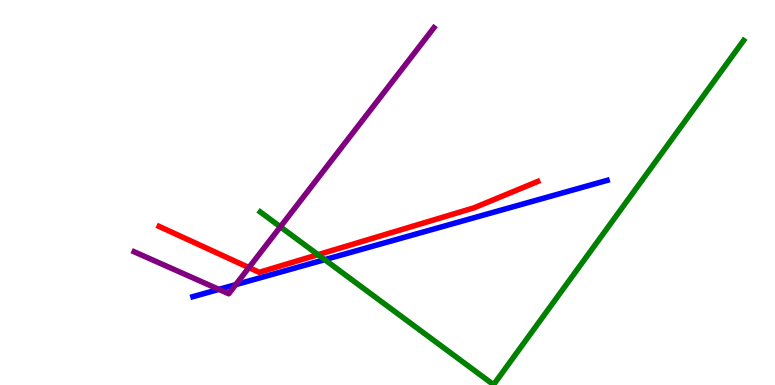[{'lines': ['blue', 'red'], 'intersections': []}, {'lines': ['green', 'red'], 'intersections': [{'x': 4.1, 'y': 3.38}]}, {'lines': ['purple', 'red'], 'intersections': [{'x': 3.21, 'y': 3.05}]}, {'lines': ['blue', 'green'], 'intersections': [{'x': 4.19, 'y': 3.26}]}, {'lines': ['blue', 'purple'], 'intersections': [{'x': 2.82, 'y': 2.48}, {'x': 3.04, 'y': 2.61}]}, {'lines': ['green', 'purple'], 'intersections': [{'x': 3.62, 'y': 4.11}]}]